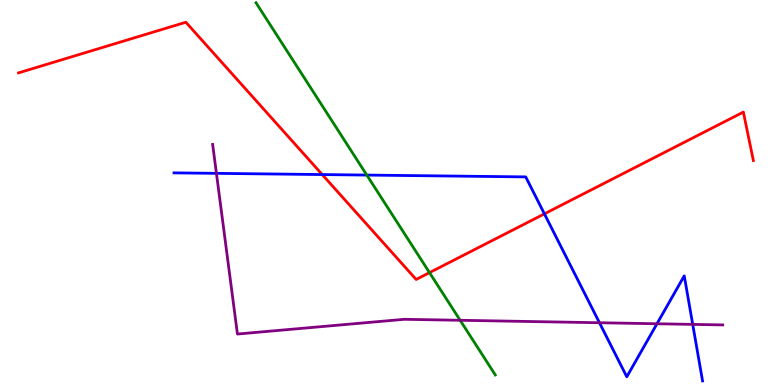[{'lines': ['blue', 'red'], 'intersections': [{'x': 4.16, 'y': 5.47}, {'x': 7.02, 'y': 4.45}]}, {'lines': ['green', 'red'], 'intersections': [{'x': 5.54, 'y': 2.92}]}, {'lines': ['purple', 'red'], 'intersections': []}, {'lines': ['blue', 'green'], 'intersections': [{'x': 4.73, 'y': 5.45}]}, {'lines': ['blue', 'purple'], 'intersections': [{'x': 2.79, 'y': 5.5}, {'x': 7.73, 'y': 1.62}, {'x': 8.48, 'y': 1.59}, {'x': 8.94, 'y': 1.57}]}, {'lines': ['green', 'purple'], 'intersections': [{'x': 5.94, 'y': 1.68}]}]